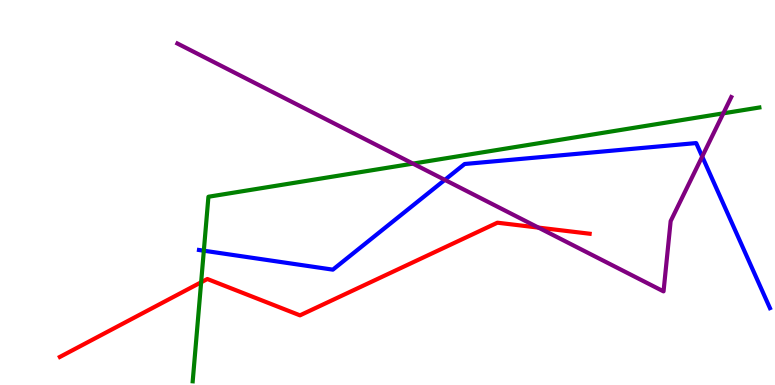[{'lines': ['blue', 'red'], 'intersections': []}, {'lines': ['green', 'red'], 'intersections': [{'x': 2.6, 'y': 2.67}]}, {'lines': ['purple', 'red'], 'intersections': [{'x': 6.95, 'y': 4.09}]}, {'lines': ['blue', 'green'], 'intersections': [{'x': 2.63, 'y': 3.49}]}, {'lines': ['blue', 'purple'], 'intersections': [{'x': 5.74, 'y': 5.33}, {'x': 9.06, 'y': 5.93}]}, {'lines': ['green', 'purple'], 'intersections': [{'x': 5.33, 'y': 5.75}, {'x': 9.33, 'y': 7.06}]}]